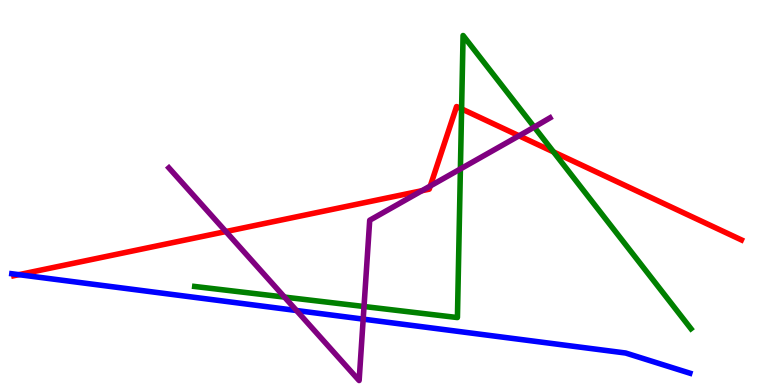[{'lines': ['blue', 'red'], 'intersections': [{'x': 0.244, 'y': 2.87}]}, {'lines': ['green', 'red'], 'intersections': [{'x': 5.96, 'y': 7.17}, {'x': 7.14, 'y': 6.05}]}, {'lines': ['purple', 'red'], 'intersections': [{'x': 2.91, 'y': 3.99}, {'x': 5.44, 'y': 5.05}, {'x': 5.55, 'y': 5.17}, {'x': 6.7, 'y': 6.47}]}, {'lines': ['blue', 'green'], 'intersections': []}, {'lines': ['blue', 'purple'], 'intersections': [{'x': 3.83, 'y': 1.93}, {'x': 4.69, 'y': 1.71}]}, {'lines': ['green', 'purple'], 'intersections': [{'x': 3.67, 'y': 2.28}, {'x': 4.7, 'y': 2.04}, {'x': 5.94, 'y': 5.61}, {'x': 6.89, 'y': 6.7}]}]